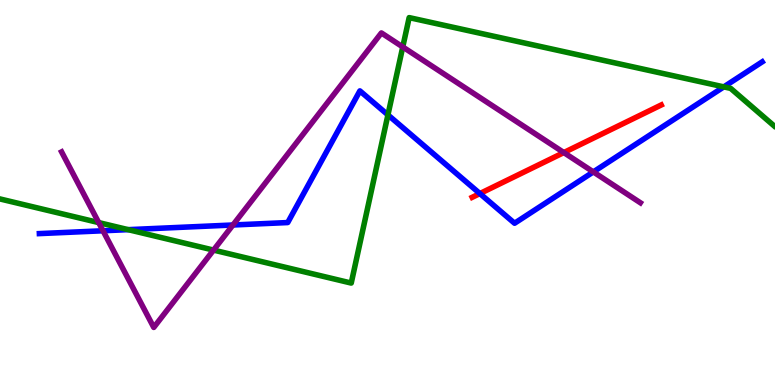[{'lines': ['blue', 'red'], 'intersections': [{'x': 6.19, 'y': 4.97}]}, {'lines': ['green', 'red'], 'intersections': []}, {'lines': ['purple', 'red'], 'intersections': [{'x': 7.28, 'y': 6.04}]}, {'lines': ['blue', 'green'], 'intersections': [{'x': 1.65, 'y': 4.04}, {'x': 5.01, 'y': 7.02}, {'x': 9.34, 'y': 7.74}]}, {'lines': ['blue', 'purple'], 'intersections': [{'x': 1.33, 'y': 4.01}, {'x': 3.01, 'y': 4.16}, {'x': 7.66, 'y': 5.53}]}, {'lines': ['green', 'purple'], 'intersections': [{'x': 1.27, 'y': 4.22}, {'x': 2.76, 'y': 3.5}, {'x': 5.2, 'y': 8.78}]}]